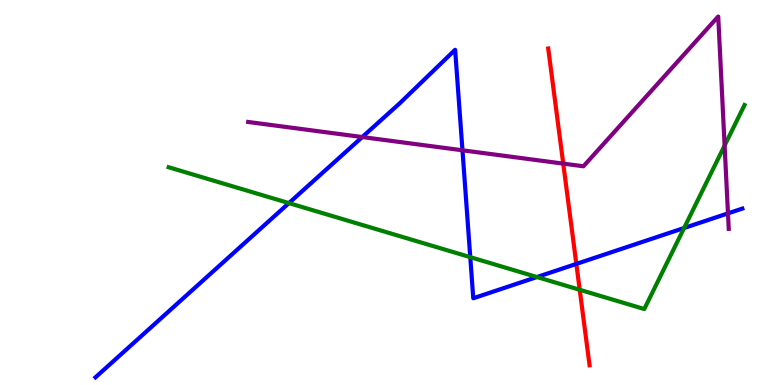[{'lines': ['blue', 'red'], 'intersections': [{'x': 7.44, 'y': 3.15}]}, {'lines': ['green', 'red'], 'intersections': [{'x': 7.48, 'y': 2.47}]}, {'lines': ['purple', 'red'], 'intersections': [{'x': 7.27, 'y': 5.75}]}, {'lines': ['blue', 'green'], 'intersections': [{'x': 3.73, 'y': 4.72}, {'x': 6.07, 'y': 3.32}, {'x': 6.93, 'y': 2.8}, {'x': 8.83, 'y': 4.08}]}, {'lines': ['blue', 'purple'], 'intersections': [{'x': 4.67, 'y': 6.44}, {'x': 5.97, 'y': 6.1}, {'x': 9.39, 'y': 4.46}]}, {'lines': ['green', 'purple'], 'intersections': [{'x': 9.35, 'y': 6.22}]}]